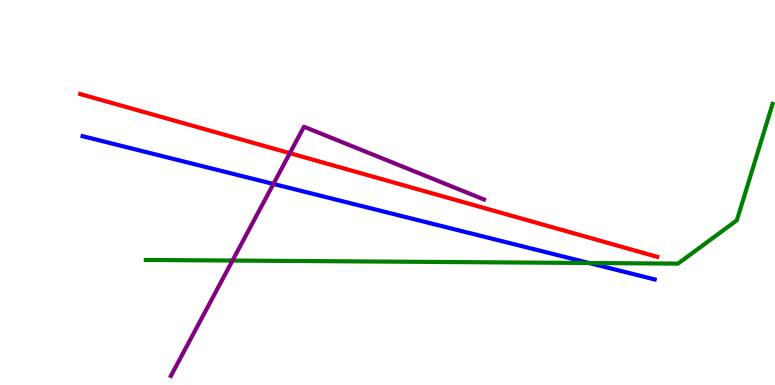[{'lines': ['blue', 'red'], 'intersections': []}, {'lines': ['green', 'red'], 'intersections': []}, {'lines': ['purple', 'red'], 'intersections': [{'x': 3.74, 'y': 6.02}]}, {'lines': ['blue', 'green'], 'intersections': [{'x': 7.6, 'y': 3.17}]}, {'lines': ['blue', 'purple'], 'intersections': [{'x': 3.53, 'y': 5.22}]}, {'lines': ['green', 'purple'], 'intersections': [{'x': 3.0, 'y': 3.23}]}]